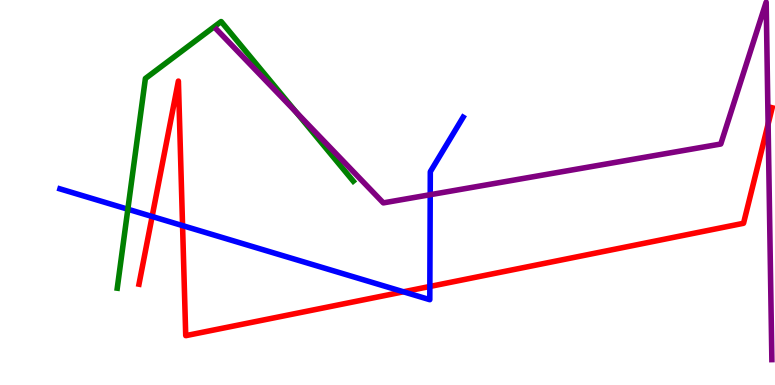[{'lines': ['blue', 'red'], 'intersections': [{'x': 1.96, 'y': 4.38}, {'x': 2.36, 'y': 4.14}, {'x': 5.21, 'y': 2.42}, {'x': 5.55, 'y': 2.56}]}, {'lines': ['green', 'red'], 'intersections': []}, {'lines': ['purple', 'red'], 'intersections': [{'x': 9.91, 'y': 6.78}]}, {'lines': ['blue', 'green'], 'intersections': [{'x': 1.65, 'y': 4.57}]}, {'lines': ['blue', 'purple'], 'intersections': [{'x': 5.55, 'y': 4.94}]}, {'lines': ['green', 'purple'], 'intersections': [{'x': 3.82, 'y': 7.08}]}]